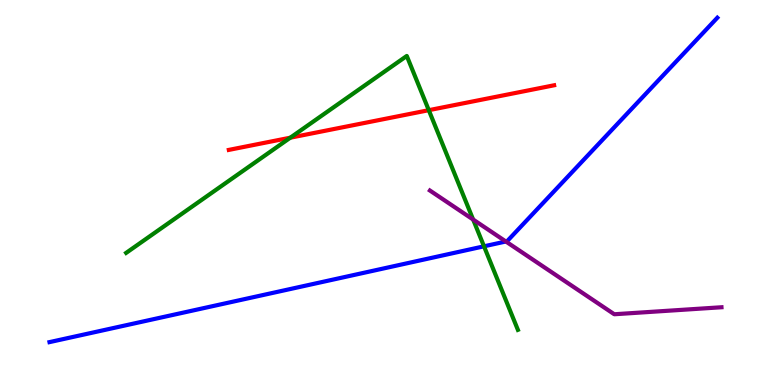[{'lines': ['blue', 'red'], 'intersections': []}, {'lines': ['green', 'red'], 'intersections': [{'x': 3.75, 'y': 6.42}, {'x': 5.53, 'y': 7.14}]}, {'lines': ['purple', 'red'], 'intersections': []}, {'lines': ['blue', 'green'], 'intersections': [{'x': 6.25, 'y': 3.6}]}, {'lines': ['blue', 'purple'], 'intersections': [{'x': 6.53, 'y': 3.73}]}, {'lines': ['green', 'purple'], 'intersections': [{'x': 6.11, 'y': 4.3}]}]